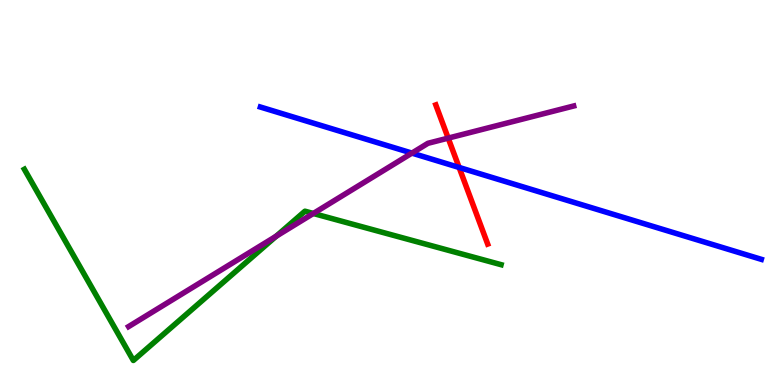[{'lines': ['blue', 'red'], 'intersections': [{'x': 5.92, 'y': 5.65}]}, {'lines': ['green', 'red'], 'intersections': []}, {'lines': ['purple', 'red'], 'intersections': [{'x': 5.78, 'y': 6.41}]}, {'lines': ['blue', 'green'], 'intersections': []}, {'lines': ['blue', 'purple'], 'intersections': [{'x': 5.32, 'y': 6.02}]}, {'lines': ['green', 'purple'], 'intersections': [{'x': 3.56, 'y': 3.86}, {'x': 4.04, 'y': 4.45}]}]